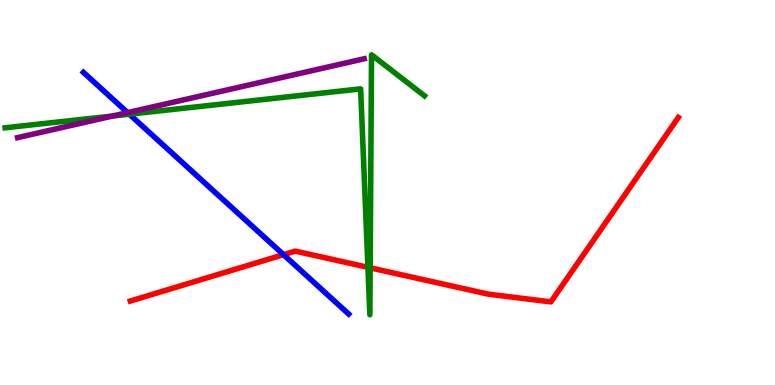[{'lines': ['blue', 'red'], 'intersections': [{'x': 3.66, 'y': 3.39}]}, {'lines': ['green', 'red'], 'intersections': [{'x': 4.75, 'y': 3.06}, {'x': 4.78, 'y': 3.04}]}, {'lines': ['purple', 'red'], 'intersections': []}, {'lines': ['blue', 'green'], 'intersections': [{'x': 1.67, 'y': 7.03}]}, {'lines': ['blue', 'purple'], 'intersections': [{'x': 1.65, 'y': 7.08}]}, {'lines': ['green', 'purple'], 'intersections': [{'x': 1.45, 'y': 6.99}]}]